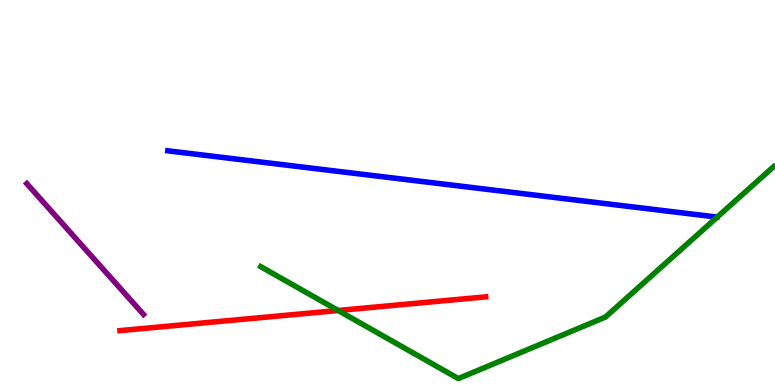[{'lines': ['blue', 'red'], 'intersections': []}, {'lines': ['green', 'red'], 'intersections': [{'x': 4.36, 'y': 1.94}]}, {'lines': ['purple', 'red'], 'intersections': []}, {'lines': ['blue', 'green'], 'intersections': []}, {'lines': ['blue', 'purple'], 'intersections': []}, {'lines': ['green', 'purple'], 'intersections': []}]